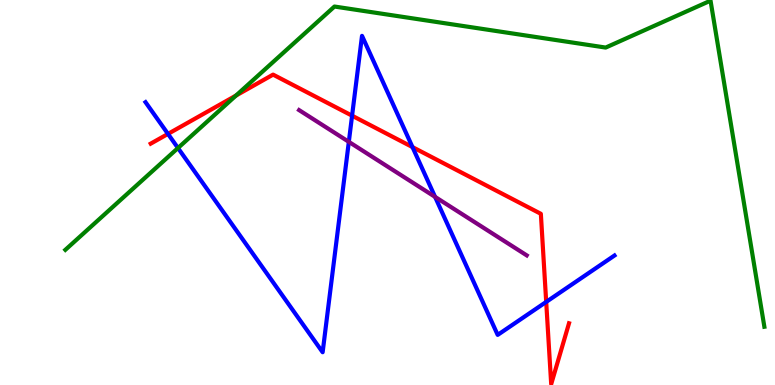[{'lines': ['blue', 'red'], 'intersections': [{'x': 2.17, 'y': 6.52}, {'x': 4.54, 'y': 7.0}, {'x': 5.32, 'y': 6.18}, {'x': 7.05, 'y': 2.16}]}, {'lines': ['green', 'red'], 'intersections': [{'x': 3.05, 'y': 7.52}]}, {'lines': ['purple', 'red'], 'intersections': []}, {'lines': ['blue', 'green'], 'intersections': [{'x': 2.3, 'y': 6.16}]}, {'lines': ['blue', 'purple'], 'intersections': [{'x': 4.5, 'y': 6.32}, {'x': 5.61, 'y': 4.89}]}, {'lines': ['green', 'purple'], 'intersections': []}]